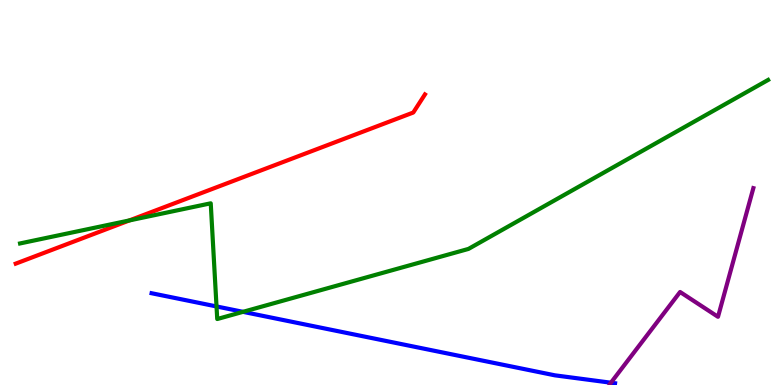[{'lines': ['blue', 'red'], 'intersections': []}, {'lines': ['green', 'red'], 'intersections': [{'x': 1.67, 'y': 4.27}]}, {'lines': ['purple', 'red'], 'intersections': []}, {'lines': ['blue', 'green'], 'intersections': [{'x': 2.79, 'y': 2.04}, {'x': 3.14, 'y': 1.9}]}, {'lines': ['blue', 'purple'], 'intersections': [{'x': 7.88, 'y': 0.0594}]}, {'lines': ['green', 'purple'], 'intersections': []}]